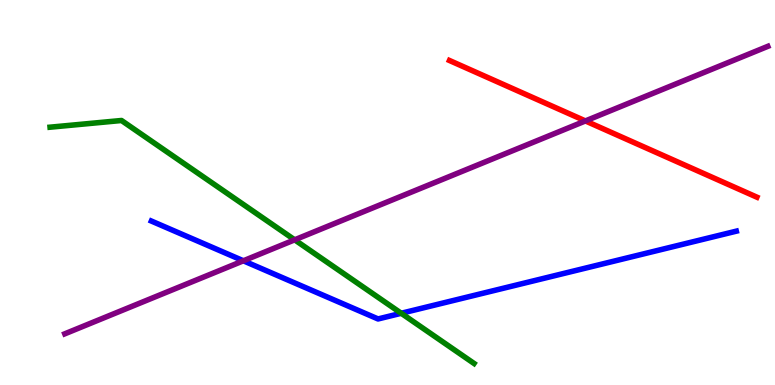[{'lines': ['blue', 'red'], 'intersections': []}, {'lines': ['green', 'red'], 'intersections': []}, {'lines': ['purple', 'red'], 'intersections': [{'x': 7.55, 'y': 6.86}]}, {'lines': ['blue', 'green'], 'intersections': [{'x': 5.18, 'y': 1.86}]}, {'lines': ['blue', 'purple'], 'intersections': [{'x': 3.14, 'y': 3.23}]}, {'lines': ['green', 'purple'], 'intersections': [{'x': 3.8, 'y': 3.77}]}]